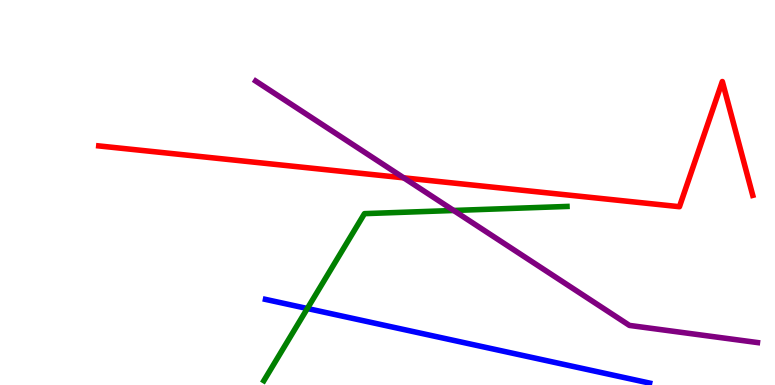[{'lines': ['blue', 'red'], 'intersections': []}, {'lines': ['green', 'red'], 'intersections': []}, {'lines': ['purple', 'red'], 'intersections': [{'x': 5.21, 'y': 5.38}]}, {'lines': ['blue', 'green'], 'intersections': [{'x': 3.97, 'y': 1.99}]}, {'lines': ['blue', 'purple'], 'intersections': []}, {'lines': ['green', 'purple'], 'intersections': [{'x': 5.85, 'y': 4.53}]}]